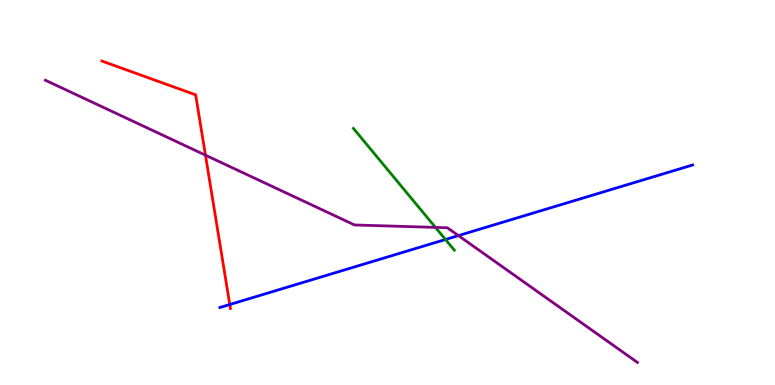[{'lines': ['blue', 'red'], 'intersections': [{'x': 2.96, 'y': 2.09}]}, {'lines': ['green', 'red'], 'intersections': []}, {'lines': ['purple', 'red'], 'intersections': [{'x': 2.65, 'y': 5.97}]}, {'lines': ['blue', 'green'], 'intersections': [{'x': 5.75, 'y': 3.78}]}, {'lines': ['blue', 'purple'], 'intersections': [{'x': 5.92, 'y': 3.88}]}, {'lines': ['green', 'purple'], 'intersections': [{'x': 5.62, 'y': 4.09}]}]